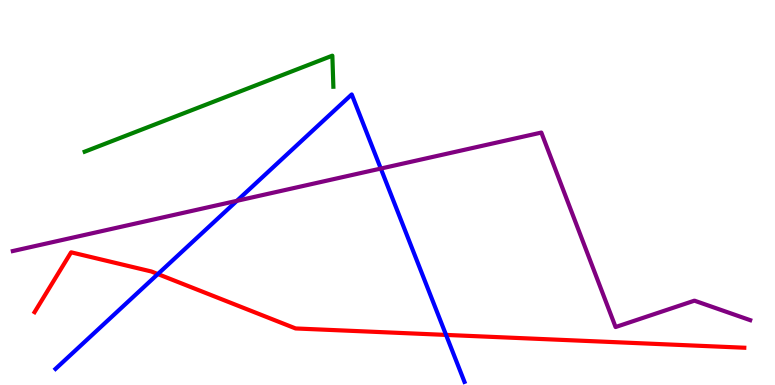[{'lines': ['blue', 'red'], 'intersections': [{'x': 2.04, 'y': 2.88}, {'x': 5.76, 'y': 1.3}]}, {'lines': ['green', 'red'], 'intersections': []}, {'lines': ['purple', 'red'], 'intersections': []}, {'lines': ['blue', 'green'], 'intersections': []}, {'lines': ['blue', 'purple'], 'intersections': [{'x': 3.06, 'y': 4.78}, {'x': 4.91, 'y': 5.62}]}, {'lines': ['green', 'purple'], 'intersections': []}]